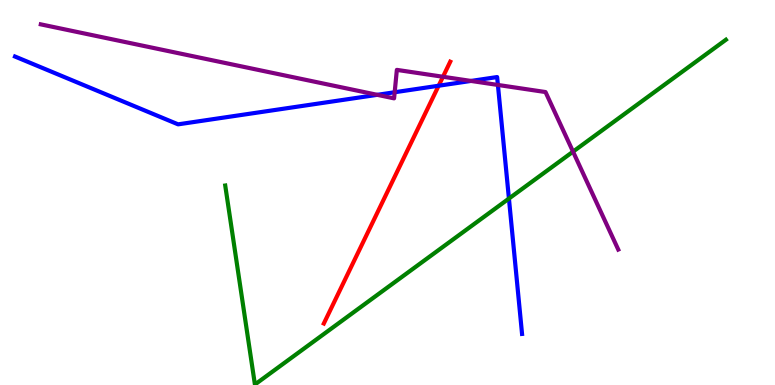[{'lines': ['blue', 'red'], 'intersections': [{'x': 5.66, 'y': 7.77}]}, {'lines': ['green', 'red'], 'intersections': []}, {'lines': ['purple', 'red'], 'intersections': [{'x': 5.72, 'y': 8.01}]}, {'lines': ['blue', 'green'], 'intersections': [{'x': 6.57, 'y': 4.84}]}, {'lines': ['blue', 'purple'], 'intersections': [{'x': 4.87, 'y': 7.54}, {'x': 5.09, 'y': 7.6}, {'x': 6.08, 'y': 7.9}, {'x': 6.42, 'y': 7.79}]}, {'lines': ['green', 'purple'], 'intersections': [{'x': 7.39, 'y': 6.06}]}]